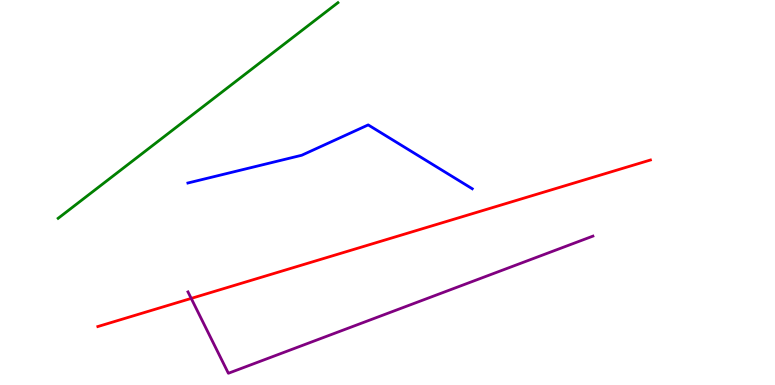[{'lines': ['blue', 'red'], 'intersections': []}, {'lines': ['green', 'red'], 'intersections': []}, {'lines': ['purple', 'red'], 'intersections': [{'x': 2.47, 'y': 2.25}]}, {'lines': ['blue', 'green'], 'intersections': []}, {'lines': ['blue', 'purple'], 'intersections': []}, {'lines': ['green', 'purple'], 'intersections': []}]